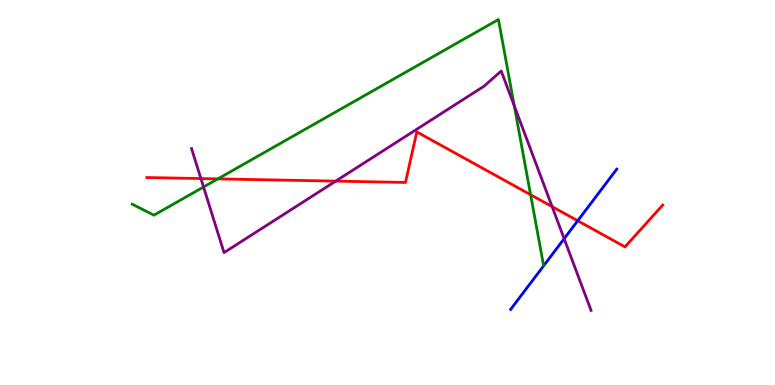[{'lines': ['blue', 'red'], 'intersections': [{'x': 7.45, 'y': 4.27}]}, {'lines': ['green', 'red'], 'intersections': [{'x': 2.81, 'y': 5.35}, {'x': 6.85, 'y': 4.94}]}, {'lines': ['purple', 'red'], 'intersections': [{'x': 2.59, 'y': 5.36}, {'x': 4.33, 'y': 5.3}, {'x': 7.12, 'y': 4.63}]}, {'lines': ['blue', 'green'], 'intersections': []}, {'lines': ['blue', 'purple'], 'intersections': [{'x': 7.28, 'y': 3.8}]}, {'lines': ['green', 'purple'], 'intersections': [{'x': 2.63, 'y': 5.14}, {'x': 6.64, 'y': 7.25}]}]